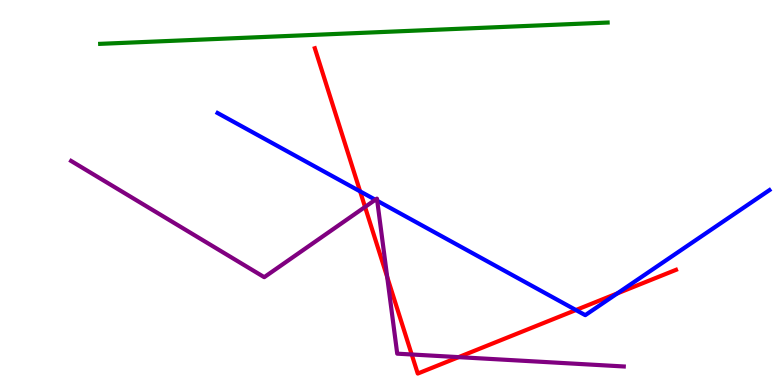[{'lines': ['blue', 'red'], 'intersections': [{'x': 4.65, 'y': 5.03}, {'x': 7.43, 'y': 1.95}, {'x': 7.96, 'y': 2.38}]}, {'lines': ['green', 'red'], 'intersections': []}, {'lines': ['purple', 'red'], 'intersections': [{'x': 4.71, 'y': 4.62}, {'x': 5.0, 'y': 2.8}, {'x': 5.31, 'y': 0.793}, {'x': 5.92, 'y': 0.724}]}, {'lines': ['blue', 'green'], 'intersections': []}, {'lines': ['blue', 'purple'], 'intersections': [{'x': 4.84, 'y': 4.81}, {'x': 4.87, 'y': 4.78}]}, {'lines': ['green', 'purple'], 'intersections': []}]